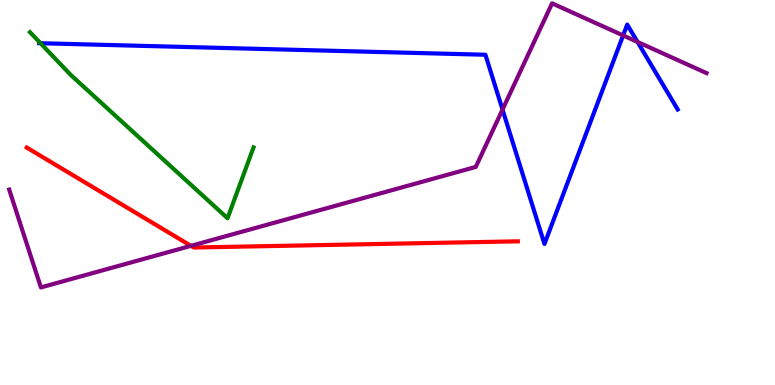[{'lines': ['blue', 'red'], 'intersections': []}, {'lines': ['green', 'red'], 'intersections': []}, {'lines': ['purple', 'red'], 'intersections': [{'x': 2.46, 'y': 3.61}]}, {'lines': ['blue', 'green'], 'intersections': [{'x': 0.523, 'y': 8.88}]}, {'lines': ['blue', 'purple'], 'intersections': [{'x': 6.48, 'y': 7.15}, {'x': 8.04, 'y': 9.08}, {'x': 8.23, 'y': 8.91}]}, {'lines': ['green', 'purple'], 'intersections': []}]